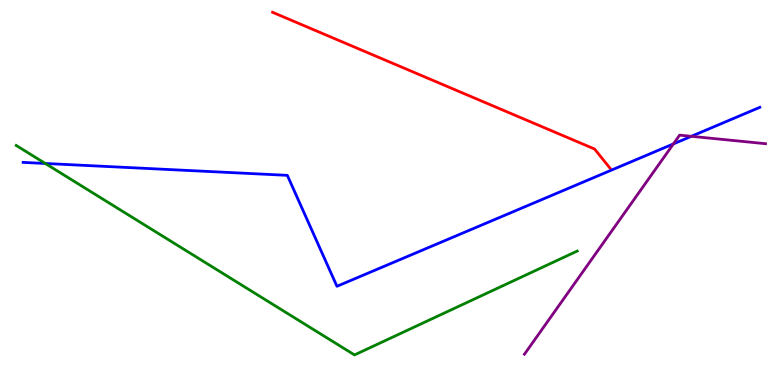[{'lines': ['blue', 'red'], 'intersections': []}, {'lines': ['green', 'red'], 'intersections': []}, {'lines': ['purple', 'red'], 'intersections': []}, {'lines': ['blue', 'green'], 'intersections': [{'x': 0.584, 'y': 5.75}]}, {'lines': ['blue', 'purple'], 'intersections': [{'x': 8.69, 'y': 6.26}, {'x': 8.92, 'y': 6.46}]}, {'lines': ['green', 'purple'], 'intersections': []}]